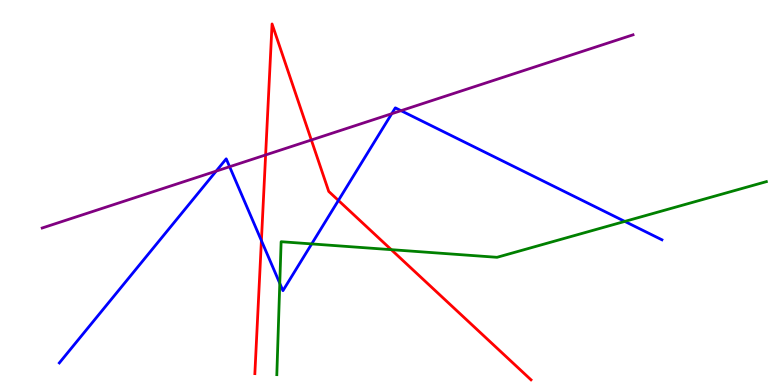[{'lines': ['blue', 'red'], 'intersections': [{'x': 3.37, 'y': 3.75}, {'x': 4.37, 'y': 4.79}]}, {'lines': ['green', 'red'], 'intersections': [{'x': 5.05, 'y': 3.52}]}, {'lines': ['purple', 'red'], 'intersections': [{'x': 3.43, 'y': 5.98}, {'x': 4.02, 'y': 6.36}]}, {'lines': ['blue', 'green'], 'intersections': [{'x': 3.61, 'y': 2.64}, {'x': 4.02, 'y': 3.66}, {'x': 8.06, 'y': 4.25}]}, {'lines': ['blue', 'purple'], 'intersections': [{'x': 2.79, 'y': 5.56}, {'x': 2.96, 'y': 5.67}, {'x': 5.05, 'y': 7.05}, {'x': 5.17, 'y': 7.13}]}, {'lines': ['green', 'purple'], 'intersections': []}]